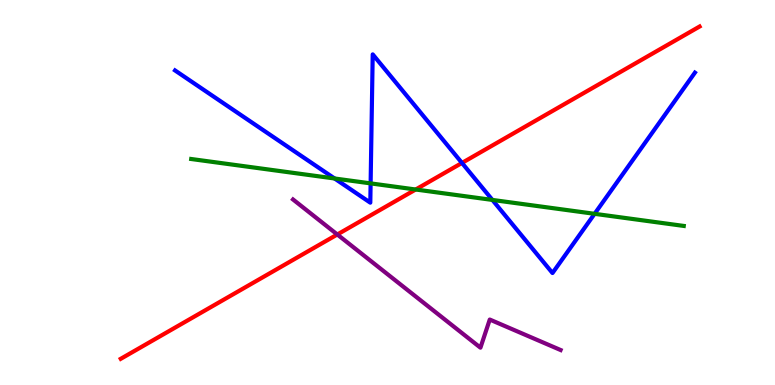[{'lines': ['blue', 'red'], 'intersections': [{'x': 5.96, 'y': 5.77}]}, {'lines': ['green', 'red'], 'intersections': [{'x': 5.36, 'y': 5.08}]}, {'lines': ['purple', 'red'], 'intersections': [{'x': 4.35, 'y': 3.91}]}, {'lines': ['blue', 'green'], 'intersections': [{'x': 4.32, 'y': 5.36}, {'x': 4.78, 'y': 5.24}, {'x': 6.35, 'y': 4.81}, {'x': 7.67, 'y': 4.45}]}, {'lines': ['blue', 'purple'], 'intersections': []}, {'lines': ['green', 'purple'], 'intersections': []}]